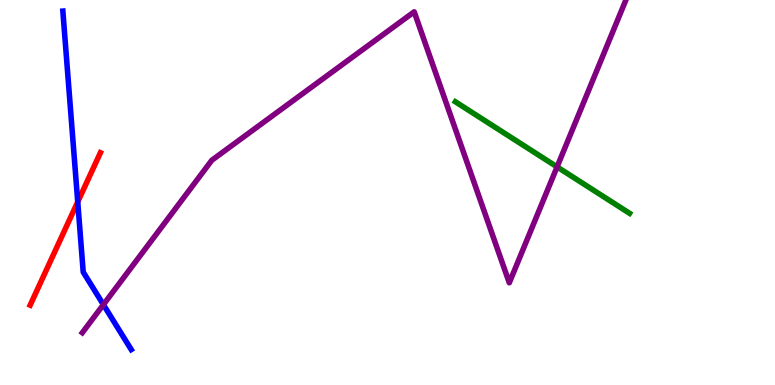[{'lines': ['blue', 'red'], 'intersections': [{'x': 1.0, 'y': 4.76}]}, {'lines': ['green', 'red'], 'intersections': []}, {'lines': ['purple', 'red'], 'intersections': []}, {'lines': ['blue', 'green'], 'intersections': []}, {'lines': ['blue', 'purple'], 'intersections': [{'x': 1.33, 'y': 2.09}]}, {'lines': ['green', 'purple'], 'intersections': [{'x': 7.19, 'y': 5.67}]}]